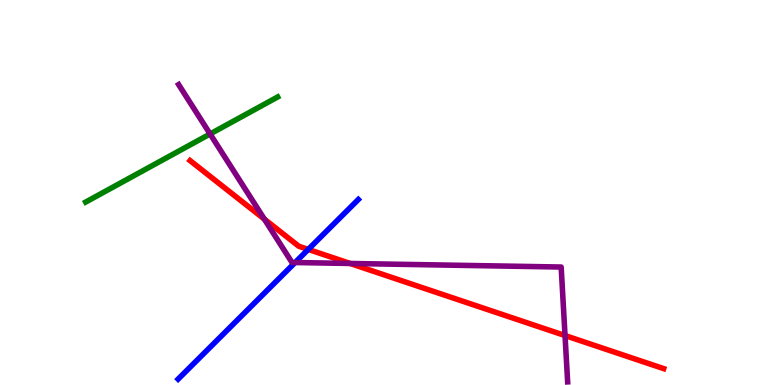[{'lines': ['blue', 'red'], 'intersections': [{'x': 3.98, 'y': 3.52}]}, {'lines': ['green', 'red'], 'intersections': []}, {'lines': ['purple', 'red'], 'intersections': [{'x': 3.41, 'y': 4.31}, {'x': 4.52, 'y': 3.16}, {'x': 7.29, 'y': 1.28}]}, {'lines': ['blue', 'green'], 'intersections': []}, {'lines': ['blue', 'purple'], 'intersections': [{'x': 3.81, 'y': 3.18}]}, {'lines': ['green', 'purple'], 'intersections': [{'x': 2.71, 'y': 6.52}]}]